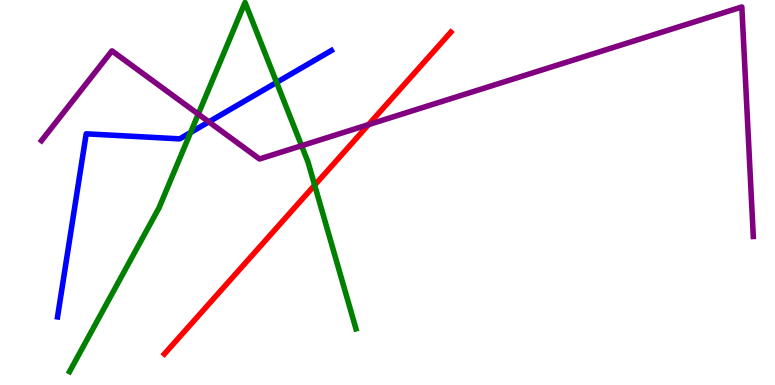[{'lines': ['blue', 'red'], 'intersections': []}, {'lines': ['green', 'red'], 'intersections': [{'x': 4.06, 'y': 5.19}]}, {'lines': ['purple', 'red'], 'intersections': [{'x': 4.76, 'y': 6.76}]}, {'lines': ['blue', 'green'], 'intersections': [{'x': 2.46, 'y': 6.56}, {'x': 3.57, 'y': 7.86}]}, {'lines': ['blue', 'purple'], 'intersections': [{'x': 2.69, 'y': 6.83}]}, {'lines': ['green', 'purple'], 'intersections': [{'x': 2.56, 'y': 7.04}, {'x': 3.89, 'y': 6.22}]}]